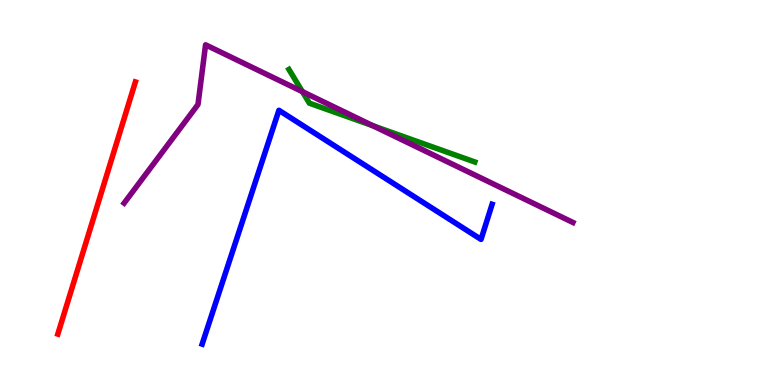[{'lines': ['blue', 'red'], 'intersections': []}, {'lines': ['green', 'red'], 'intersections': []}, {'lines': ['purple', 'red'], 'intersections': []}, {'lines': ['blue', 'green'], 'intersections': []}, {'lines': ['blue', 'purple'], 'intersections': []}, {'lines': ['green', 'purple'], 'intersections': [{'x': 3.9, 'y': 7.62}, {'x': 4.81, 'y': 6.73}]}]